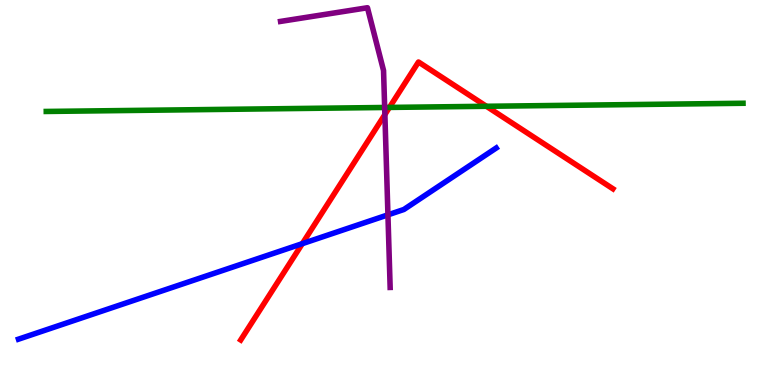[{'lines': ['blue', 'red'], 'intersections': [{'x': 3.9, 'y': 3.67}]}, {'lines': ['green', 'red'], 'intersections': [{'x': 5.03, 'y': 7.21}, {'x': 6.28, 'y': 7.24}]}, {'lines': ['purple', 'red'], 'intersections': [{'x': 4.97, 'y': 7.02}]}, {'lines': ['blue', 'green'], 'intersections': []}, {'lines': ['blue', 'purple'], 'intersections': [{'x': 5.01, 'y': 4.42}]}, {'lines': ['green', 'purple'], 'intersections': [{'x': 4.96, 'y': 7.21}]}]